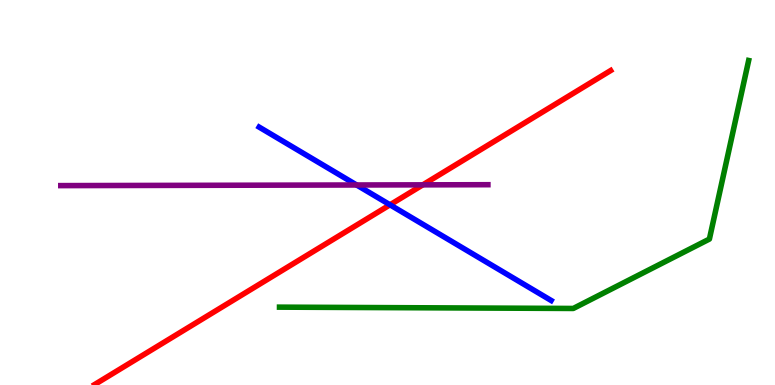[{'lines': ['blue', 'red'], 'intersections': [{'x': 5.03, 'y': 4.68}]}, {'lines': ['green', 'red'], 'intersections': []}, {'lines': ['purple', 'red'], 'intersections': [{'x': 5.46, 'y': 5.2}]}, {'lines': ['blue', 'green'], 'intersections': []}, {'lines': ['blue', 'purple'], 'intersections': [{'x': 4.6, 'y': 5.2}]}, {'lines': ['green', 'purple'], 'intersections': []}]